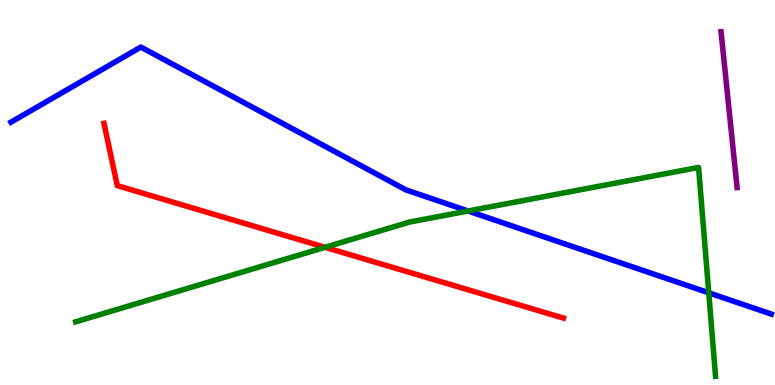[{'lines': ['blue', 'red'], 'intersections': []}, {'lines': ['green', 'red'], 'intersections': [{'x': 4.19, 'y': 3.58}]}, {'lines': ['purple', 'red'], 'intersections': []}, {'lines': ['blue', 'green'], 'intersections': [{'x': 6.04, 'y': 4.52}, {'x': 9.15, 'y': 2.39}]}, {'lines': ['blue', 'purple'], 'intersections': []}, {'lines': ['green', 'purple'], 'intersections': []}]